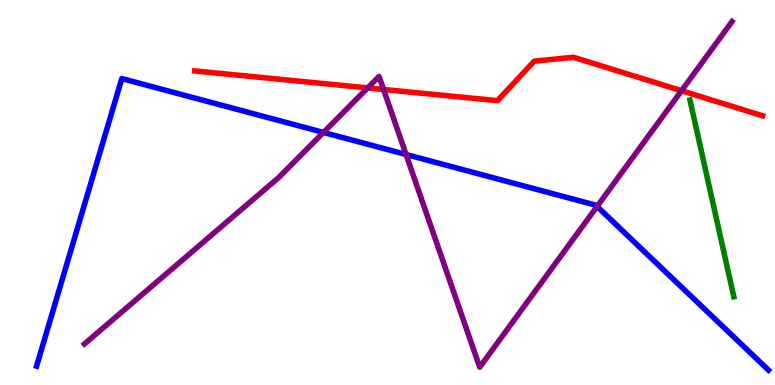[{'lines': ['blue', 'red'], 'intersections': []}, {'lines': ['green', 'red'], 'intersections': []}, {'lines': ['purple', 'red'], 'intersections': [{'x': 4.74, 'y': 7.72}, {'x': 4.95, 'y': 7.68}, {'x': 8.79, 'y': 7.64}]}, {'lines': ['blue', 'green'], 'intersections': []}, {'lines': ['blue', 'purple'], 'intersections': [{'x': 4.17, 'y': 6.56}, {'x': 5.24, 'y': 5.99}, {'x': 7.7, 'y': 4.64}]}, {'lines': ['green', 'purple'], 'intersections': []}]